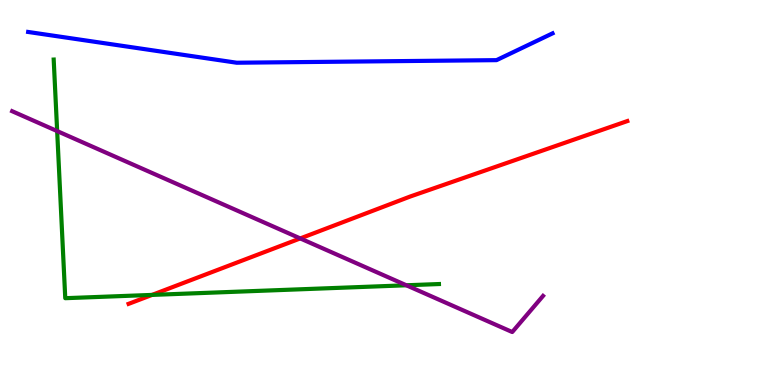[{'lines': ['blue', 'red'], 'intersections': []}, {'lines': ['green', 'red'], 'intersections': [{'x': 1.96, 'y': 2.34}]}, {'lines': ['purple', 'red'], 'intersections': [{'x': 3.87, 'y': 3.81}]}, {'lines': ['blue', 'green'], 'intersections': []}, {'lines': ['blue', 'purple'], 'intersections': []}, {'lines': ['green', 'purple'], 'intersections': [{'x': 0.738, 'y': 6.6}, {'x': 5.24, 'y': 2.59}]}]